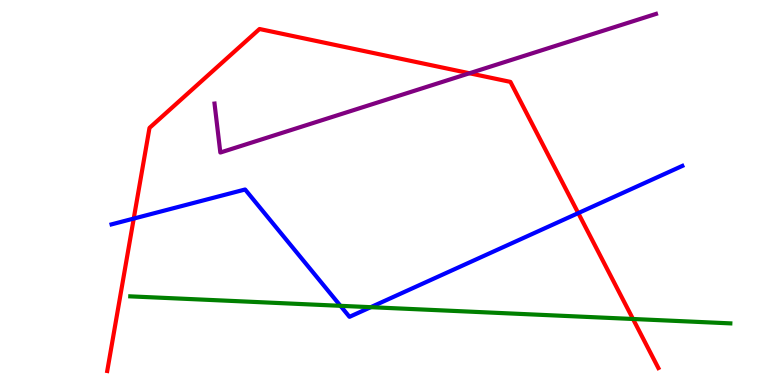[{'lines': ['blue', 'red'], 'intersections': [{'x': 1.73, 'y': 4.32}, {'x': 7.46, 'y': 4.46}]}, {'lines': ['green', 'red'], 'intersections': [{'x': 8.17, 'y': 1.71}]}, {'lines': ['purple', 'red'], 'intersections': [{'x': 6.06, 'y': 8.1}]}, {'lines': ['blue', 'green'], 'intersections': [{'x': 4.39, 'y': 2.06}, {'x': 4.78, 'y': 2.02}]}, {'lines': ['blue', 'purple'], 'intersections': []}, {'lines': ['green', 'purple'], 'intersections': []}]